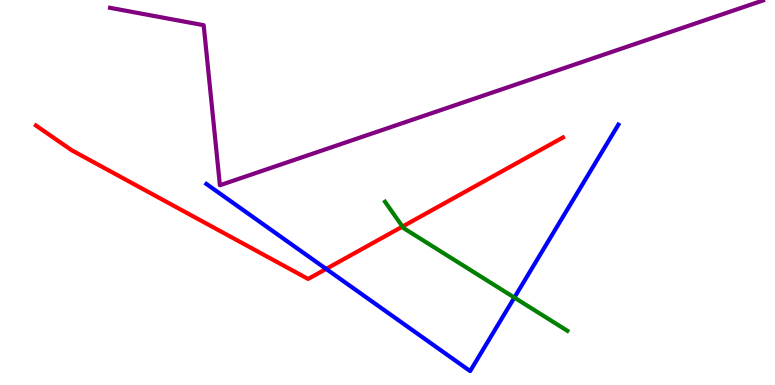[{'lines': ['blue', 'red'], 'intersections': [{'x': 4.21, 'y': 3.01}]}, {'lines': ['green', 'red'], 'intersections': [{'x': 5.19, 'y': 4.12}]}, {'lines': ['purple', 'red'], 'intersections': []}, {'lines': ['blue', 'green'], 'intersections': [{'x': 6.64, 'y': 2.27}]}, {'lines': ['blue', 'purple'], 'intersections': []}, {'lines': ['green', 'purple'], 'intersections': []}]